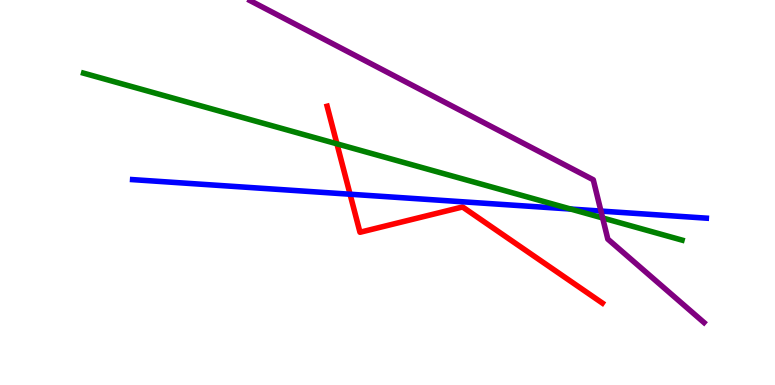[{'lines': ['blue', 'red'], 'intersections': [{'x': 4.52, 'y': 4.96}]}, {'lines': ['green', 'red'], 'intersections': [{'x': 4.35, 'y': 6.26}]}, {'lines': ['purple', 'red'], 'intersections': []}, {'lines': ['blue', 'green'], 'intersections': [{'x': 7.36, 'y': 4.57}]}, {'lines': ['blue', 'purple'], 'intersections': [{'x': 7.75, 'y': 4.52}]}, {'lines': ['green', 'purple'], 'intersections': [{'x': 7.78, 'y': 4.34}]}]